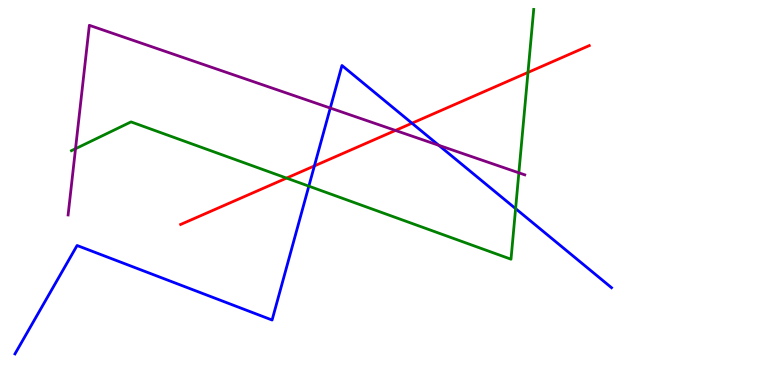[{'lines': ['blue', 'red'], 'intersections': [{'x': 4.06, 'y': 5.69}, {'x': 5.32, 'y': 6.8}]}, {'lines': ['green', 'red'], 'intersections': [{'x': 3.7, 'y': 5.37}, {'x': 6.81, 'y': 8.12}]}, {'lines': ['purple', 'red'], 'intersections': [{'x': 5.1, 'y': 6.61}]}, {'lines': ['blue', 'green'], 'intersections': [{'x': 3.99, 'y': 5.16}, {'x': 6.65, 'y': 4.58}]}, {'lines': ['blue', 'purple'], 'intersections': [{'x': 4.26, 'y': 7.19}, {'x': 5.66, 'y': 6.23}]}, {'lines': ['green', 'purple'], 'intersections': [{'x': 0.975, 'y': 6.14}, {'x': 6.69, 'y': 5.51}]}]